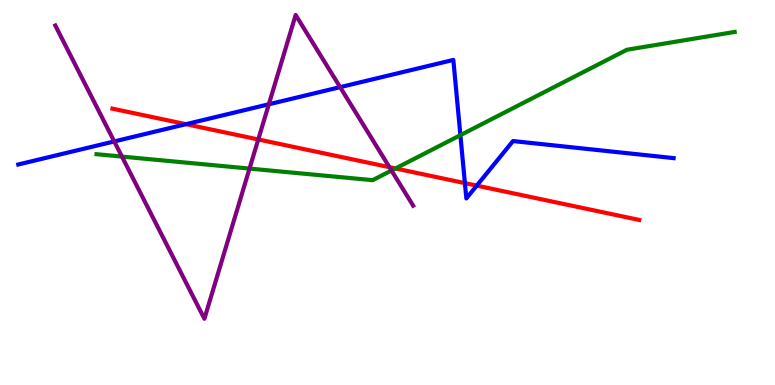[{'lines': ['blue', 'red'], 'intersections': [{'x': 2.4, 'y': 6.77}, {'x': 6.0, 'y': 5.24}, {'x': 6.15, 'y': 5.18}]}, {'lines': ['green', 'red'], 'intersections': [{'x': 5.1, 'y': 5.62}]}, {'lines': ['purple', 'red'], 'intersections': [{'x': 3.33, 'y': 6.38}, {'x': 5.03, 'y': 5.66}]}, {'lines': ['blue', 'green'], 'intersections': [{'x': 5.94, 'y': 6.49}]}, {'lines': ['blue', 'purple'], 'intersections': [{'x': 1.47, 'y': 6.33}, {'x': 3.47, 'y': 7.29}, {'x': 4.39, 'y': 7.74}]}, {'lines': ['green', 'purple'], 'intersections': [{'x': 1.57, 'y': 5.93}, {'x': 3.22, 'y': 5.62}, {'x': 5.05, 'y': 5.57}]}]